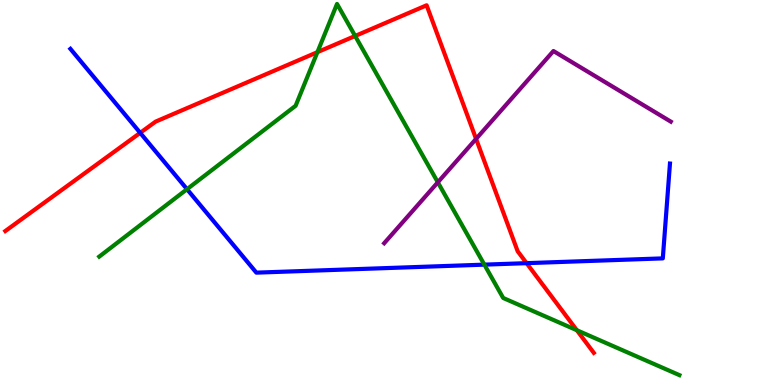[{'lines': ['blue', 'red'], 'intersections': [{'x': 1.81, 'y': 6.55}, {'x': 6.79, 'y': 3.16}]}, {'lines': ['green', 'red'], 'intersections': [{'x': 4.1, 'y': 8.65}, {'x': 4.58, 'y': 9.07}, {'x': 7.44, 'y': 1.42}]}, {'lines': ['purple', 'red'], 'intersections': [{'x': 6.14, 'y': 6.39}]}, {'lines': ['blue', 'green'], 'intersections': [{'x': 2.41, 'y': 5.09}, {'x': 6.25, 'y': 3.13}]}, {'lines': ['blue', 'purple'], 'intersections': []}, {'lines': ['green', 'purple'], 'intersections': [{'x': 5.65, 'y': 5.26}]}]